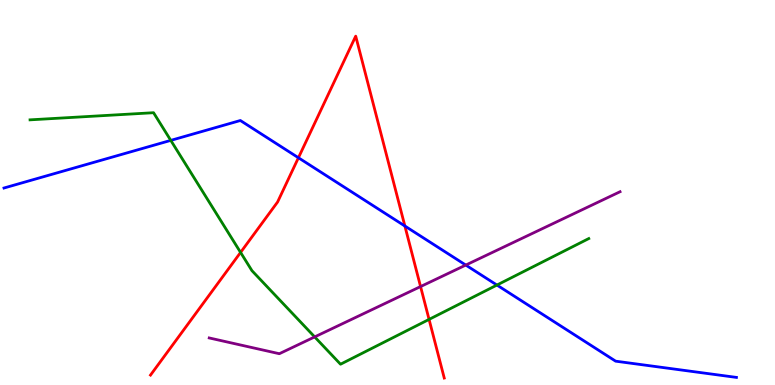[{'lines': ['blue', 'red'], 'intersections': [{'x': 3.85, 'y': 5.9}, {'x': 5.22, 'y': 4.13}]}, {'lines': ['green', 'red'], 'intersections': [{'x': 3.1, 'y': 3.44}, {'x': 5.54, 'y': 1.7}]}, {'lines': ['purple', 'red'], 'intersections': [{'x': 5.43, 'y': 2.56}]}, {'lines': ['blue', 'green'], 'intersections': [{'x': 2.2, 'y': 6.35}, {'x': 6.41, 'y': 2.6}]}, {'lines': ['blue', 'purple'], 'intersections': [{'x': 6.01, 'y': 3.12}]}, {'lines': ['green', 'purple'], 'intersections': [{'x': 4.06, 'y': 1.25}]}]